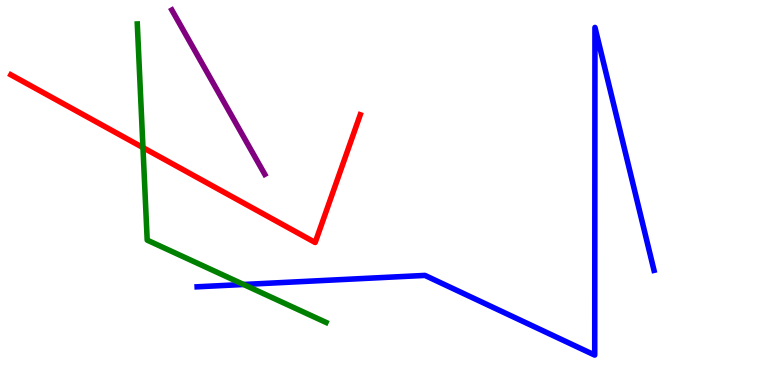[{'lines': ['blue', 'red'], 'intersections': []}, {'lines': ['green', 'red'], 'intersections': [{'x': 1.84, 'y': 6.17}]}, {'lines': ['purple', 'red'], 'intersections': []}, {'lines': ['blue', 'green'], 'intersections': [{'x': 3.14, 'y': 2.61}]}, {'lines': ['blue', 'purple'], 'intersections': []}, {'lines': ['green', 'purple'], 'intersections': []}]